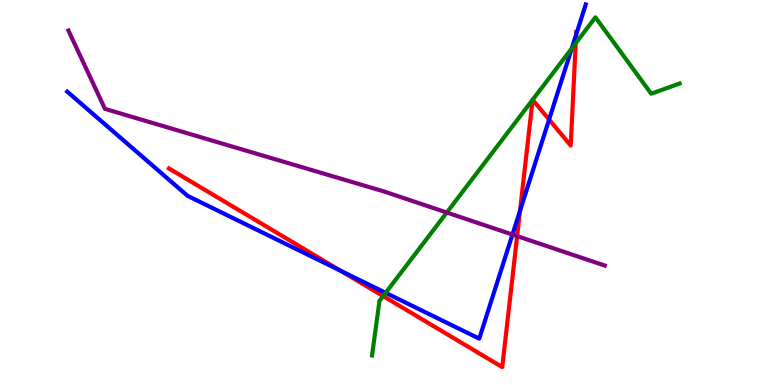[{'lines': ['blue', 'red'], 'intersections': [{'x': 4.4, 'y': 2.97}, {'x': 6.71, 'y': 4.53}, {'x': 7.09, 'y': 6.89}, {'x': 7.43, 'y': 9.1}]}, {'lines': ['green', 'red'], 'intersections': [{'x': 4.94, 'y': 2.31}, {'x': 6.87, 'y': 7.41}, {'x': 6.87, 'y': 7.41}, {'x': 7.43, 'y': 8.88}]}, {'lines': ['purple', 'red'], 'intersections': [{'x': 6.67, 'y': 3.87}]}, {'lines': ['blue', 'green'], 'intersections': [{'x': 4.98, 'y': 2.39}, {'x': 7.38, 'y': 8.74}]}, {'lines': ['blue', 'purple'], 'intersections': [{'x': 6.61, 'y': 3.91}]}, {'lines': ['green', 'purple'], 'intersections': [{'x': 5.76, 'y': 4.48}]}]